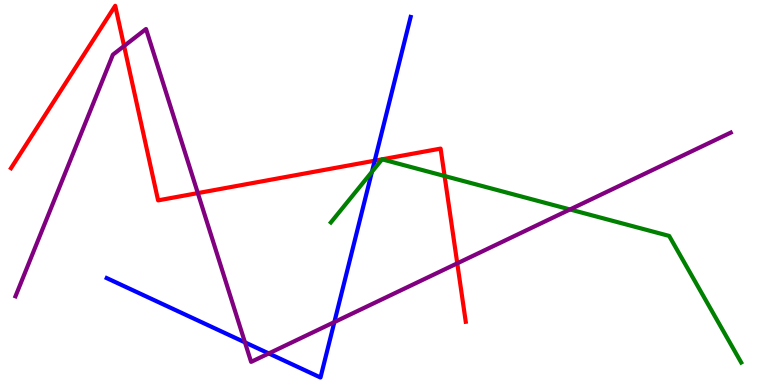[{'lines': ['blue', 'red'], 'intersections': [{'x': 4.83, 'y': 5.83}]}, {'lines': ['green', 'red'], 'intersections': [{'x': 4.93, 'y': 5.86}, {'x': 4.93, 'y': 5.86}, {'x': 5.74, 'y': 5.43}]}, {'lines': ['purple', 'red'], 'intersections': [{'x': 1.6, 'y': 8.81}, {'x': 2.55, 'y': 4.98}, {'x': 5.9, 'y': 3.16}]}, {'lines': ['blue', 'green'], 'intersections': [{'x': 4.8, 'y': 5.54}]}, {'lines': ['blue', 'purple'], 'intersections': [{'x': 3.16, 'y': 1.11}, {'x': 3.47, 'y': 0.82}, {'x': 4.31, 'y': 1.63}]}, {'lines': ['green', 'purple'], 'intersections': [{'x': 7.35, 'y': 4.56}]}]